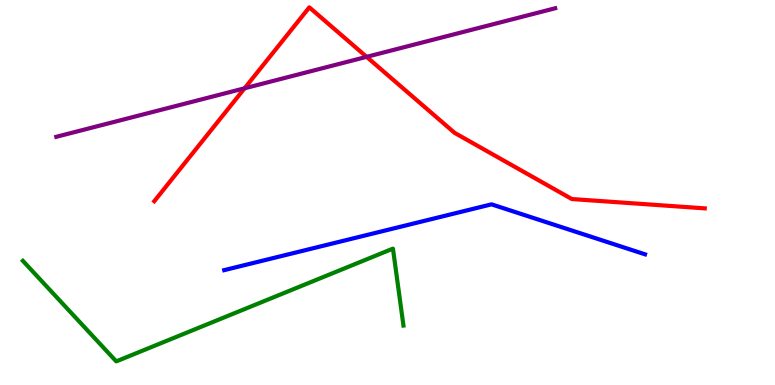[{'lines': ['blue', 'red'], 'intersections': []}, {'lines': ['green', 'red'], 'intersections': []}, {'lines': ['purple', 'red'], 'intersections': [{'x': 3.16, 'y': 7.71}, {'x': 4.73, 'y': 8.52}]}, {'lines': ['blue', 'green'], 'intersections': []}, {'lines': ['blue', 'purple'], 'intersections': []}, {'lines': ['green', 'purple'], 'intersections': []}]